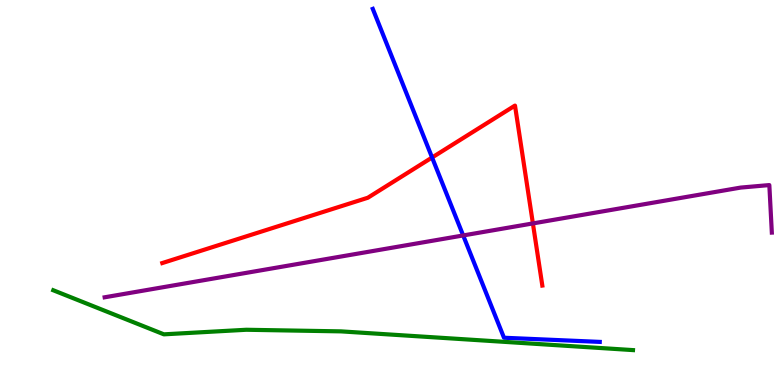[{'lines': ['blue', 'red'], 'intersections': [{'x': 5.58, 'y': 5.91}]}, {'lines': ['green', 'red'], 'intersections': []}, {'lines': ['purple', 'red'], 'intersections': [{'x': 6.88, 'y': 4.2}]}, {'lines': ['blue', 'green'], 'intersections': []}, {'lines': ['blue', 'purple'], 'intersections': [{'x': 5.98, 'y': 3.88}]}, {'lines': ['green', 'purple'], 'intersections': []}]